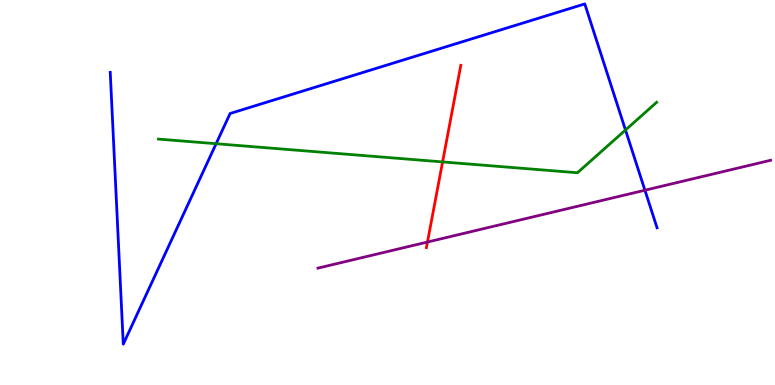[{'lines': ['blue', 'red'], 'intersections': []}, {'lines': ['green', 'red'], 'intersections': [{'x': 5.71, 'y': 5.79}]}, {'lines': ['purple', 'red'], 'intersections': [{'x': 5.52, 'y': 3.71}]}, {'lines': ['blue', 'green'], 'intersections': [{'x': 2.79, 'y': 6.27}, {'x': 8.07, 'y': 6.62}]}, {'lines': ['blue', 'purple'], 'intersections': [{'x': 8.32, 'y': 5.06}]}, {'lines': ['green', 'purple'], 'intersections': []}]